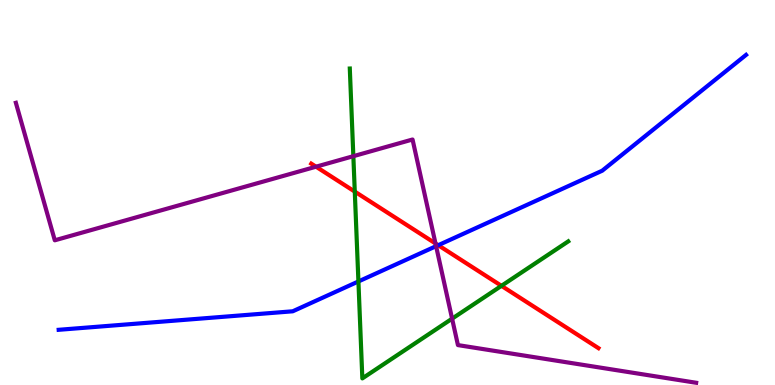[{'lines': ['blue', 'red'], 'intersections': [{'x': 5.65, 'y': 3.63}]}, {'lines': ['green', 'red'], 'intersections': [{'x': 4.58, 'y': 5.02}, {'x': 6.47, 'y': 2.58}]}, {'lines': ['purple', 'red'], 'intersections': [{'x': 4.08, 'y': 5.67}, {'x': 5.62, 'y': 3.68}]}, {'lines': ['blue', 'green'], 'intersections': [{'x': 4.62, 'y': 2.69}]}, {'lines': ['blue', 'purple'], 'intersections': [{'x': 5.63, 'y': 3.61}]}, {'lines': ['green', 'purple'], 'intersections': [{'x': 4.56, 'y': 5.94}, {'x': 5.83, 'y': 1.72}]}]